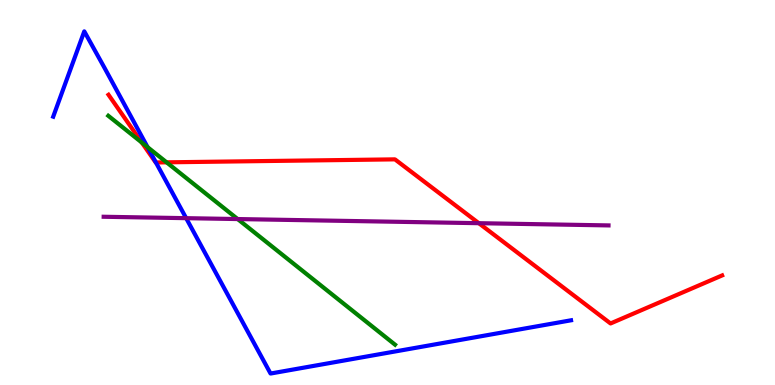[{'lines': ['blue', 'red'], 'intersections': [{'x': 2.01, 'y': 5.78}]}, {'lines': ['green', 'red'], 'intersections': [{'x': 1.83, 'y': 6.3}, {'x': 2.15, 'y': 5.78}]}, {'lines': ['purple', 'red'], 'intersections': [{'x': 6.18, 'y': 4.2}]}, {'lines': ['blue', 'green'], 'intersections': [{'x': 1.9, 'y': 6.18}]}, {'lines': ['blue', 'purple'], 'intersections': [{'x': 2.4, 'y': 4.33}]}, {'lines': ['green', 'purple'], 'intersections': [{'x': 3.07, 'y': 4.31}]}]